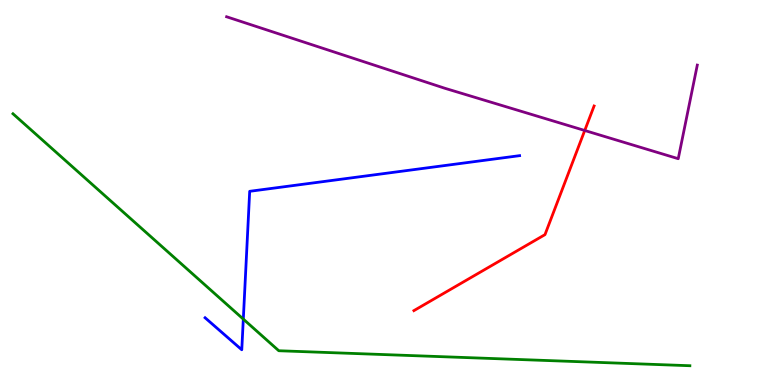[{'lines': ['blue', 'red'], 'intersections': []}, {'lines': ['green', 'red'], 'intersections': []}, {'lines': ['purple', 'red'], 'intersections': [{'x': 7.54, 'y': 6.61}]}, {'lines': ['blue', 'green'], 'intersections': [{'x': 3.14, 'y': 1.71}]}, {'lines': ['blue', 'purple'], 'intersections': []}, {'lines': ['green', 'purple'], 'intersections': []}]